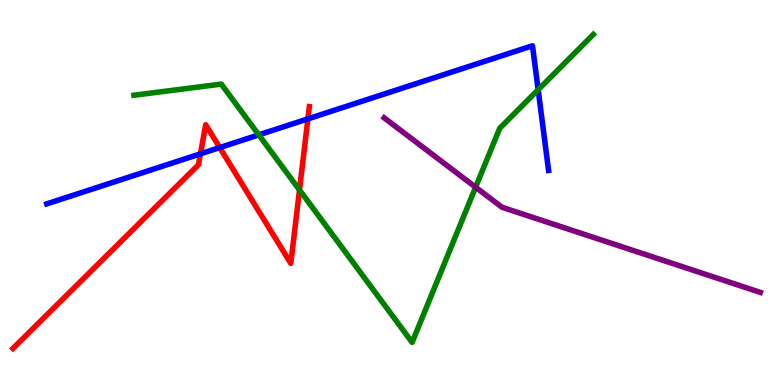[{'lines': ['blue', 'red'], 'intersections': [{'x': 2.59, 'y': 6.0}, {'x': 2.84, 'y': 6.17}, {'x': 3.97, 'y': 6.91}]}, {'lines': ['green', 'red'], 'intersections': [{'x': 3.86, 'y': 5.07}]}, {'lines': ['purple', 'red'], 'intersections': []}, {'lines': ['blue', 'green'], 'intersections': [{'x': 3.34, 'y': 6.5}, {'x': 6.94, 'y': 7.67}]}, {'lines': ['blue', 'purple'], 'intersections': []}, {'lines': ['green', 'purple'], 'intersections': [{'x': 6.14, 'y': 5.14}]}]